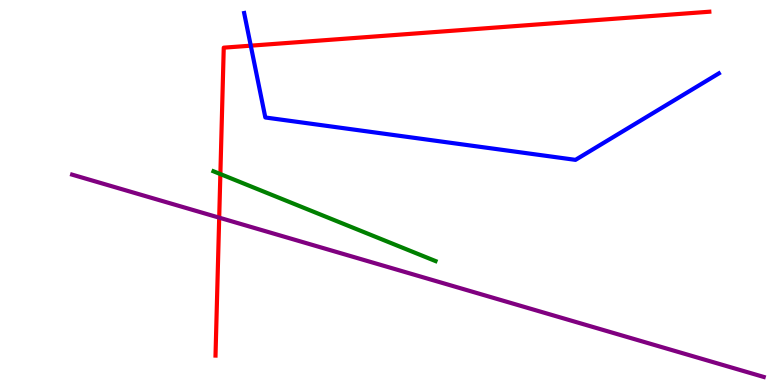[{'lines': ['blue', 'red'], 'intersections': [{'x': 3.24, 'y': 8.81}]}, {'lines': ['green', 'red'], 'intersections': [{'x': 2.84, 'y': 5.48}]}, {'lines': ['purple', 'red'], 'intersections': [{'x': 2.83, 'y': 4.35}]}, {'lines': ['blue', 'green'], 'intersections': []}, {'lines': ['blue', 'purple'], 'intersections': []}, {'lines': ['green', 'purple'], 'intersections': []}]